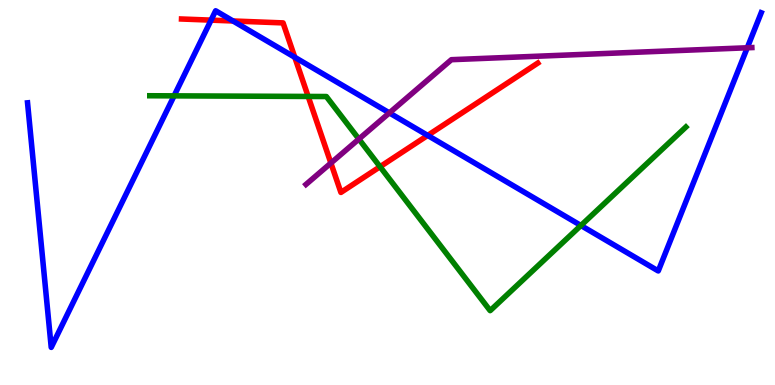[{'lines': ['blue', 'red'], 'intersections': [{'x': 2.72, 'y': 9.48}, {'x': 3.01, 'y': 9.46}, {'x': 3.8, 'y': 8.51}, {'x': 5.52, 'y': 6.48}]}, {'lines': ['green', 'red'], 'intersections': [{'x': 3.98, 'y': 7.49}, {'x': 4.9, 'y': 5.67}]}, {'lines': ['purple', 'red'], 'intersections': [{'x': 4.27, 'y': 5.76}]}, {'lines': ['blue', 'green'], 'intersections': [{'x': 2.25, 'y': 7.51}, {'x': 7.5, 'y': 4.14}]}, {'lines': ['blue', 'purple'], 'intersections': [{'x': 5.02, 'y': 7.07}, {'x': 9.64, 'y': 8.76}]}, {'lines': ['green', 'purple'], 'intersections': [{'x': 4.63, 'y': 6.39}]}]